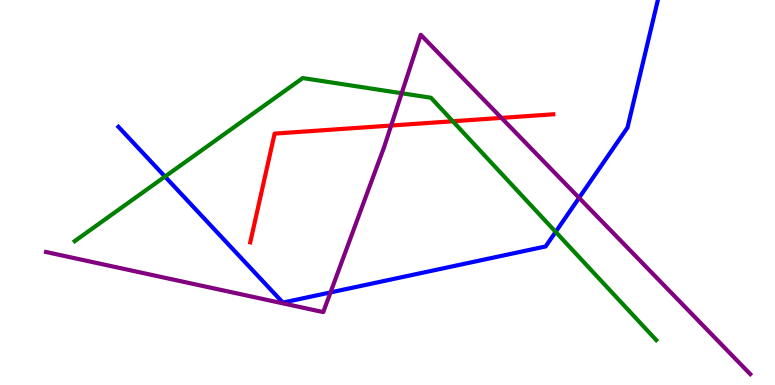[{'lines': ['blue', 'red'], 'intersections': []}, {'lines': ['green', 'red'], 'intersections': [{'x': 5.84, 'y': 6.85}]}, {'lines': ['purple', 'red'], 'intersections': [{'x': 5.05, 'y': 6.74}, {'x': 6.47, 'y': 6.94}]}, {'lines': ['blue', 'green'], 'intersections': [{'x': 2.13, 'y': 5.41}, {'x': 7.17, 'y': 3.98}]}, {'lines': ['blue', 'purple'], 'intersections': [{'x': 4.26, 'y': 2.4}, {'x': 7.47, 'y': 4.86}]}, {'lines': ['green', 'purple'], 'intersections': [{'x': 5.18, 'y': 7.58}]}]